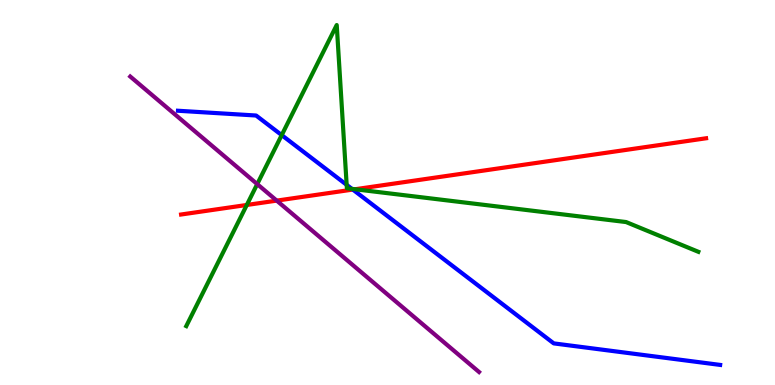[{'lines': ['blue', 'red'], 'intersections': [{'x': 4.55, 'y': 5.08}]}, {'lines': ['green', 'red'], 'intersections': [{'x': 3.18, 'y': 4.68}, {'x': 4.58, 'y': 5.08}]}, {'lines': ['purple', 'red'], 'intersections': [{'x': 3.57, 'y': 4.79}]}, {'lines': ['blue', 'green'], 'intersections': [{'x': 3.63, 'y': 6.49}, {'x': 4.47, 'y': 5.2}, {'x': 4.54, 'y': 5.09}]}, {'lines': ['blue', 'purple'], 'intersections': []}, {'lines': ['green', 'purple'], 'intersections': [{'x': 3.32, 'y': 5.22}]}]